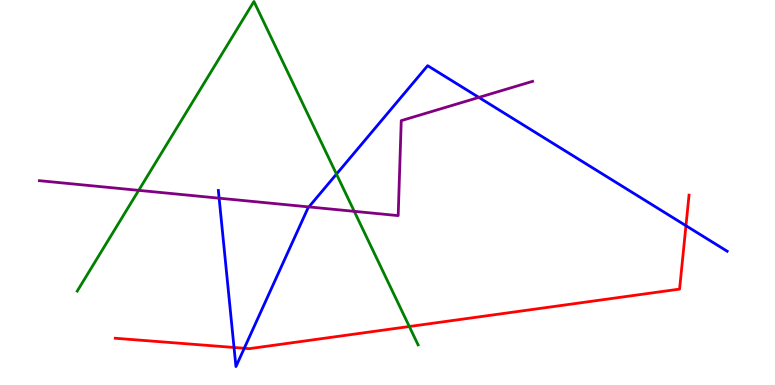[{'lines': ['blue', 'red'], 'intersections': [{'x': 3.02, 'y': 0.975}, {'x': 3.15, 'y': 0.954}, {'x': 8.85, 'y': 4.14}]}, {'lines': ['green', 'red'], 'intersections': [{'x': 5.28, 'y': 1.52}]}, {'lines': ['purple', 'red'], 'intersections': []}, {'lines': ['blue', 'green'], 'intersections': [{'x': 4.34, 'y': 5.48}]}, {'lines': ['blue', 'purple'], 'intersections': [{'x': 2.83, 'y': 4.85}, {'x': 3.99, 'y': 4.63}, {'x': 6.18, 'y': 7.47}]}, {'lines': ['green', 'purple'], 'intersections': [{'x': 1.79, 'y': 5.06}, {'x': 4.57, 'y': 4.51}]}]